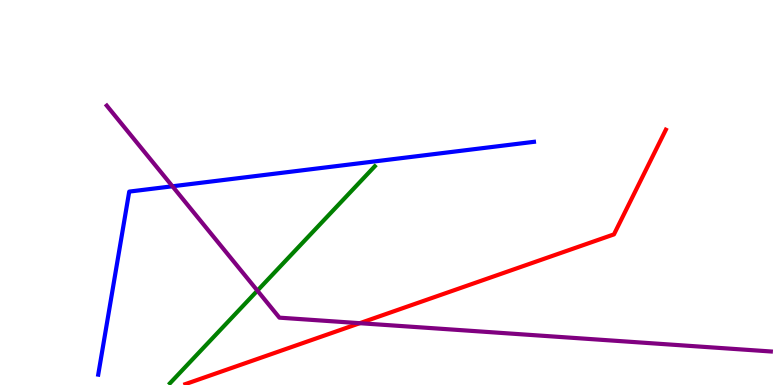[{'lines': ['blue', 'red'], 'intersections': []}, {'lines': ['green', 'red'], 'intersections': []}, {'lines': ['purple', 'red'], 'intersections': [{'x': 4.64, 'y': 1.61}]}, {'lines': ['blue', 'green'], 'intersections': []}, {'lines': ['blue', 'purple'], 'intersections': [{'x': 2.23, 'y': 5.16}]}, {'lines': ['green', 'purple'], 'intersections': [{'x': 3.32, 'y': 2.45}]}]